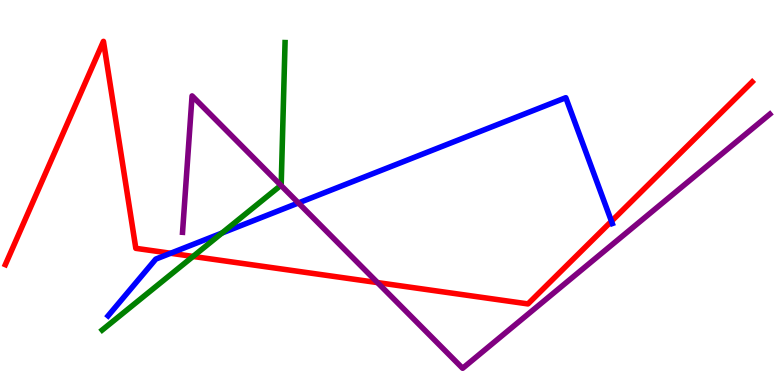[{'lines': ['blue', 'red'], 'intersections': [{'x': 2.2, 'y': 3.42}, {'x': 7.89, 'y': 4.25}]}, {'lines': ['green', 'red'], 'intersections': [{'x': 2.49, 'y': 3.34}]}, {'lines': ['purple', 'red'], 'intersections': [{'x': 4.87, 'y': 2.66}]}, {'lines': ['blue', 'green'], 'intersections': [{'x': 2.86, 'y': 3.95}]}, {'lines': ['blue', 'purple'], 'intersections': [{'x': 3.85, 'y': 4.73}]}, {'lines': ['green', 'purple'], 'intersections': [{'x': 3.62, 'y': 5.19}]}]